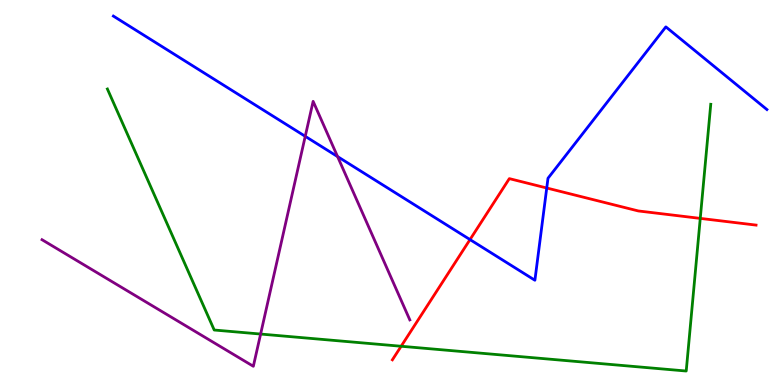[{'lines': ['blue', 'red'], 'intersections': [{'x': 6.06, 'y': 3.78}, {'x': 7.05, 'y': 5.12}]}, {'lines': ['green', 'red'], 'intersections': [{'x': 5.18, 'y': 1.01}, {'x': 9.04, 'y': 4.33}]}, {'lines': ['purple', 'red'], 'intersections': []}, {'lines': ['blue', 'green'], 'intersections': []}, {'lines': ['blue', 'purple'], 'intersections': [{'x': 3.94, 'y': 6.46}, {'x': 4.36, 'y': 5.93}]}, {'lines': ['green', 'purple'], 'intersections': [{'x': 3.36, 'y': 1.32}]}]